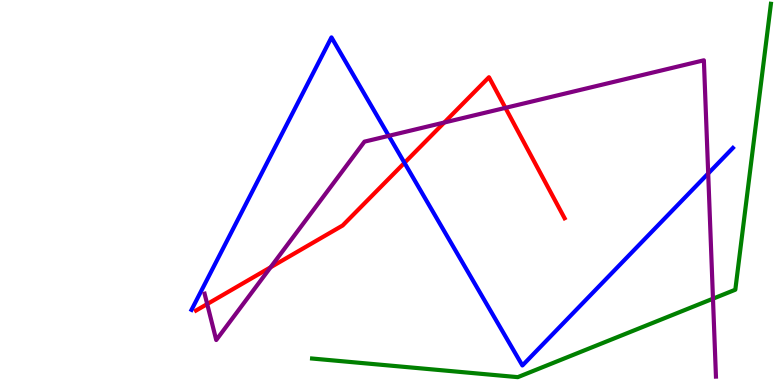[{'lines': ['blue', 'red'], 'intersections': [{'x': 5.22, 'y': 5.77}]}, {'lines': ['green', 'red'], 'intersections': []}, {'lines': ['purple', 'red'], 'intersections': [{'x': 2.67, 'y': 2.1}, {'x': 3.49, 'y': 3.06}, {'x': 5.73, 'y': 6.82}, {'x': 6.52, 'y': 7.2}]}, {'lines': ['blue', 'green'], 'intersections': []}, {'lines': ['blue', 'purple'], 'intersections': [{'x': 5.02, 'y': 6.47}, {'x': 9.14, 'y': 5.49}]}, {'lines': ['green', 'purple'], 'intersections': [{'x': 9.2, 'y': 2.24}]}]